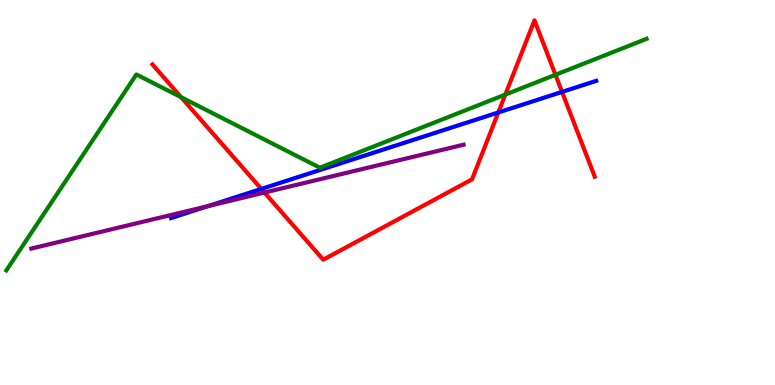[{'lines': ['blue', 'red'], 'intersections': [{'x': 3.37, 'y': 5.09}, {'x': 6.43, 'y': 7.08}, {'x': 7.25, 'y': 7.61}]}, {'lines': ['green', 'red'], 'intersections': [{'x': 2.34, 'y': 7.48}, {'x': 6.52, 'y': 7.54}, {'x': 7.17, 'y': 8.06}]}, {'lines': ['purple', 'red'], 'intersections': [{'x': 3.41, 'y': 5.0}]}, {'lines': ['blue', 'green'], 'intersections': []}, {'lines': ['blue', 'purple'], 'intersections': [{'x': 2.69, 'y': 4.65}]}, {'lines': ['green', 'purple'], 'intersections': []}]